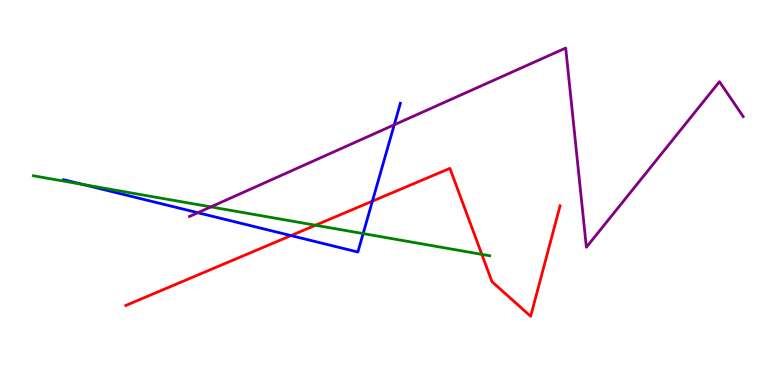[{'lines': ['blue', 'red'], 'intersections': [{'x': 3.75, 'y': 3.88}, {'x': 4.81, 'y': 4.78}]}, {'lines': ['green', 'red'], 'intersections': [{'x': 4.07, 'y': 4.15}, {'x': 6.22, 'y': 3.39}]}, {'lines': ['purple', 'red'], 'intersections': []}, {'lines': ['blue', 'green'], 'intersections': [{'x': 1.07, 'y': 5.21}, {'x': 4.69, 'y': 3.93}]}, {'lines': ['blue', 'purple'], 'intersections': [{'x': 2.55, 'y': 4.48}, {'x': 5.09, 'y': 6.76}]}, {'lines': ['green', 'purple'], 'intersections': [{'x': 2.72, 'y': 4.63}]}]